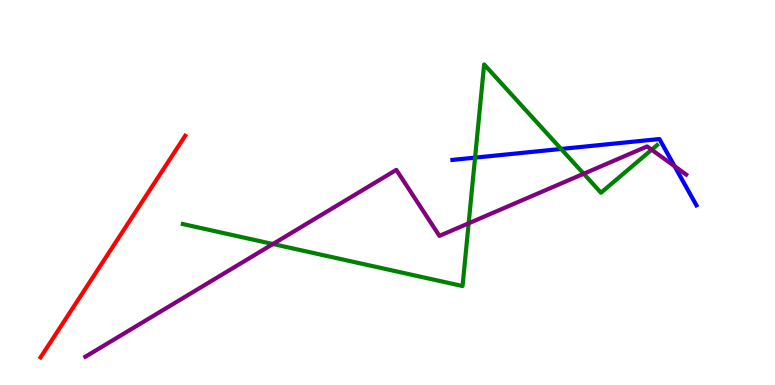[{'lines': ['blue', 'red'], 'intersections': []}, {'lines': ['green', 'red'], 'intersections': []}, {'lines': ['purple', 'red'], 'intersections': []}, {'lines': ['blue', 'green'], 'intersections': [{'x': 6.13, 'y': 5.91}, {'x': 7.24, 'y': 6.13}]}, {'lines': ['blue', 'purple'], 'intersections': [{'x': 8.7, 'y': 5.68}]}, {'lines': ['green', 'purple'], 'intersections': [{'x': 3.52, 'y': 3.66}, {'x': 6.05, 'y': 4.2}, {'x': 7.53, 'y': 5.49}, {'x': 8.41, 'y': 6.11}]}]